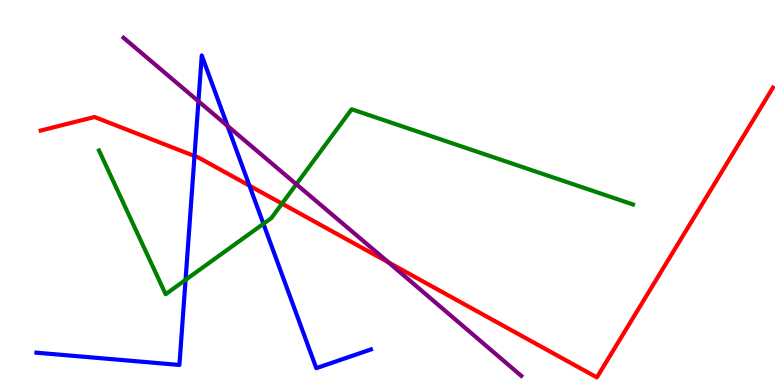[{'lines': ['blue', 'red'], 'intersections': [{'x': 2.51, 'y': 5.95}, {'x': 3.22, 'y': 5.18}]}, {'lines': ['green', 'red'], 'intersections': [{'x': 3.64, 'y': 4.71}]}, {'lines': ['purple', 'red'], 'intersections': [{'x': 5.01, 'y': 3.18}]}, {'lines': ['blue', 'green'], 'intersections': [{'x': 2.39, 'y': 2.73}, {'x': 3.4, 'y': 4.19}]}, {'lines': ['blue', 'purple'], 'intersections': [{'x': 2.56, 'y': 7.37}, {'x': 2.94, 'y': 6.73}]}, {'lines': ['green', 'purple'], 'intersections': [{'x': 3.82, 'y': 5.21}]}]